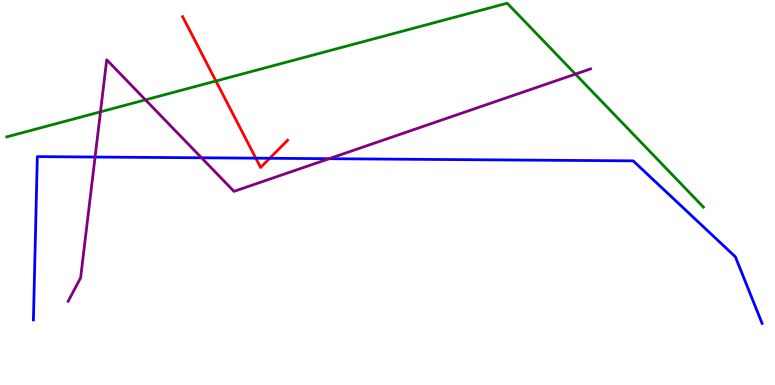[{'lines': ['blue', 'red'], 'intersections': [{'x': 3.3, 'y': 5.89}, {'x': 3.48, 'y': 5.89}]}, {'lines': ['green', 'red'], 'intersections': [{'x': 2.79, 'y': 7.9}]}, {'lines': ['purple', 'red'], 'intersections': []}, {'lines': ['blue', 'green'], 'intersections': []}, {'lines': ['blue', 'purple'], 'intersections': [{'x': 1.23, 'y': 5.92}, {'x': 2.6, 'y': 5.9}, {'x': 4.25, 'y': 5.88}]}, {'lines': ['green', 'purple'], 'intersections': [{'x': 1.3, 'y': 7.09}, {'x': 1.88, 'y': 7.41}, {'x': 7.42, 'y': 8.08}]}]